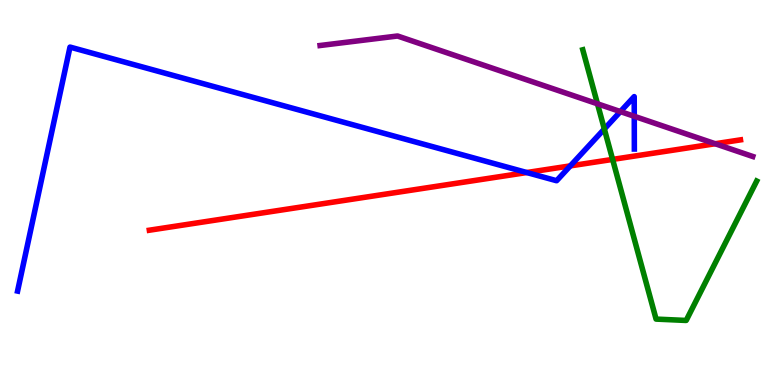[{'lines': ['blue', 'red'], 'intersections': [{'x': 6.8, 'y': 5.52}, {'x': 7.36, 'y': 5.69}]}, {'lines': ['green', 'red'], 'intersections': [{'x': 7.9, 'y': 5.86}]}, {'lines': ['purple', 'red'], 'intersections': [{'x': 9.23, 'y': 6.27}]}, {'lines': ['blue', 'green'], 'intersections': [{'x': 7.8, 'y': 6.65}]}, {'lines': ['blue', 'purple'], 'intersections': [{'x': 8.01, 'y': 7.1}, {'x': 8.18, 'y': 6.98}]}, {'lines': ['green', 'purple'], 'intersections': [{'x': 7.71, 'y': 7.3}]}]